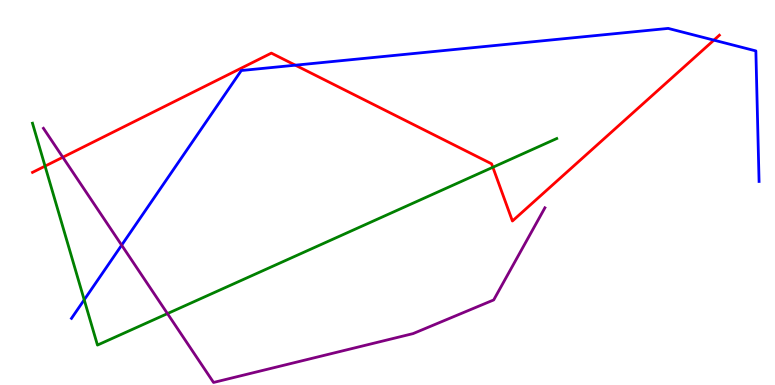[{'lines': ['blue', 'red'], 'intersections': [{'x': 3.81, 'y': 8.31}, {'x': 9.21, 'y': 8.96}]}, {'lines': ['green', 'red'], 'intersections': [{'x': 0.581, 'y': 5.69}, {'x': 6.36, 'y': 5.66}]}, {'lines': ['purple', 'red'], 'intersections': [{'x': 0.811, 'y': 5.92}]}, {'lines': ['blue', 'green'], 'intersections': [{'x': 1.09, 'y': 2.21}]}, {'lines': ['blue', 'purple'], 'intersections': [{'x': 1.57, 'y': 3.63}]}, {'lines': ['green', 'purple'], 'intersections': [{'x': 2.16, 'y': 1.85}]}]